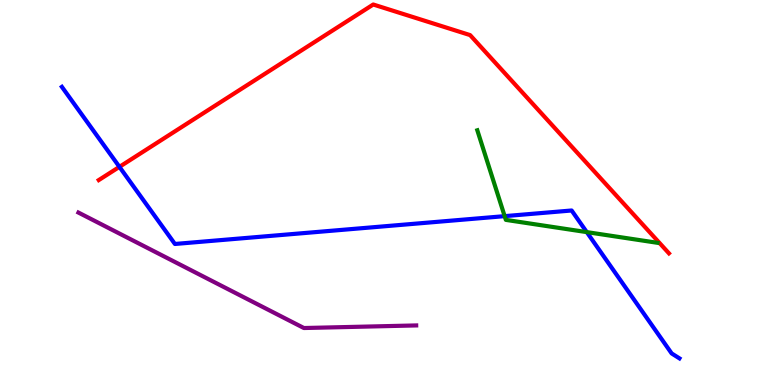[{'lines': ['blue', 'red'], 'intersections': [{'x': 1.54, 'y': 5.67}]}, {'lines': ['green', 'red'], 'intersections': []}, {'lines': ['purple', 'red'], 'intersections': []}, {'lines': ['blue', 'green'], 'intersections': [{'x': 6.51, 'y': 4.39}, {'x': 7.57, 'y': 3.97}]}, {'lines': ['blue', 'purple'], 'intersections': []}, {'lines': ['green', 'purple'], 'intersections': []}]